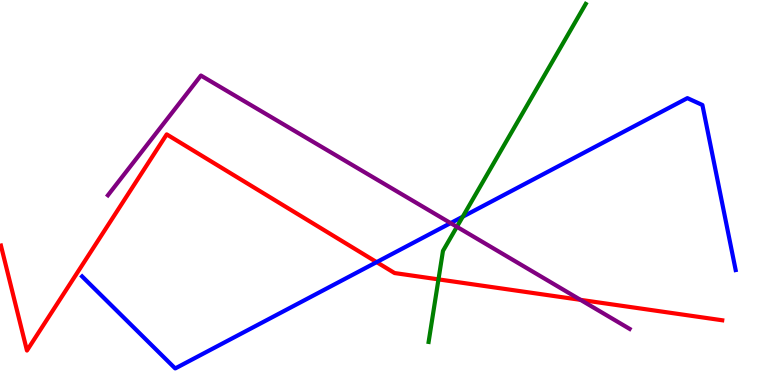[{'lines': ['blue', 'red'], 'intersections': [{'x': 4.86, 'y': 3.19}]}, {'lines': ['green', 'red'], 'intersections': [{'x': 5.66, 'y': 2.74}]}, {'lines': ['purple', 'red'], 'intersections': [{'x': 7.49, 'y': 2.21}]}, {'lines': ['blue', 'green'], 'intersections': [{'x': 5.97, 'y': 4.37}]}, {'lines': ['blue', 'purple'], 'intersections': [{'x': 5.81, 'y': 4.21}]}, {'lines': ['green', 'purple'], 'intersections': [{'x': 5.9, 'y': 4.11}]}]